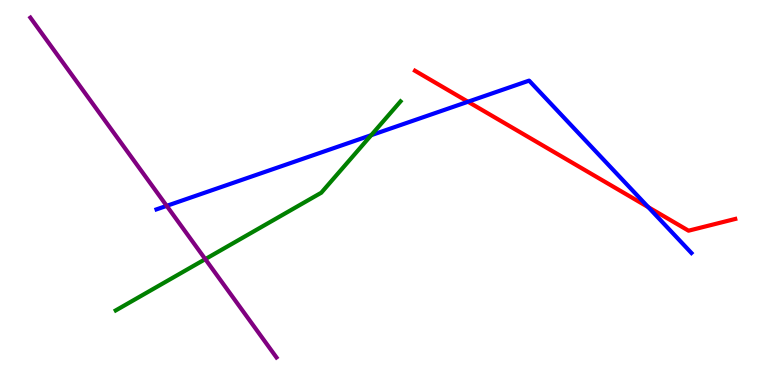[{'lines': ['blue', 'red'], 'intersections': [{'x': 6.04, 'y': 7.36}, {'x': 8.36, 'y': 4.62}]}, {'lines': ['green', 'red'], 'intersections': []}, {'lines': ['purple', 'red'], 'intersections': []}, {'lines': ['blue', 'green'], 'intersections': [{'x': 4.79, 'y': 6.49}]}, {'lines': ['blue', 'purple'], 'intersections': [{'x': 2.15, 'y': 4.65}]}, {'lines': ['green', 'purple'], 'intersections': [{'x': 2.65, 'y': 3.27}]}]